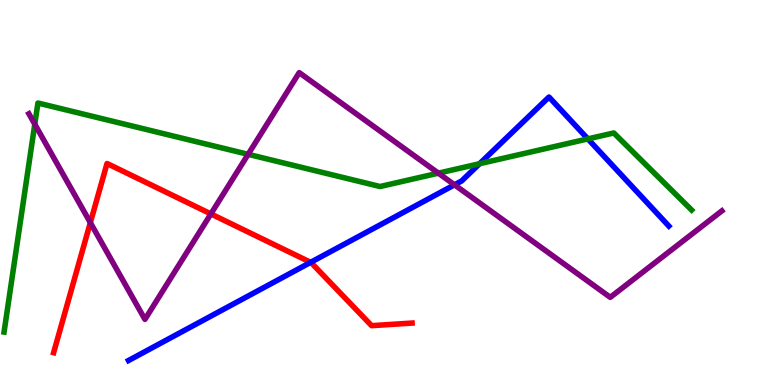[{'lines': ['blue', 'red'], 'intersections': [{'x': 4.01, 'y': 3.19}]}, {'lines': ['green', 'red'], 'intersections': []}, {'lines': ['purple', 'red'], 'intersections': [{'x': 1.17, 'y': 4.22}, {'x': 2.72, 'y': 4.44}]}, {'lines': ['blue', 'green'], 'intersections': [{'x': 6.19, 'y': 5.75}, {'x': 7.59, 'y': 6.39}]}, {'lines': ['blue', 'purple'], 'intersections': [{'x': 5.86, 'y': 5.2}]}, {'lines': ['green', 'purple'], 'intersections': [{'x': 0.449, 'y': 6.77}, {'x': 3.2, 'y': 5.99}, {'x': 5.66, 'y': 5.5}]}]